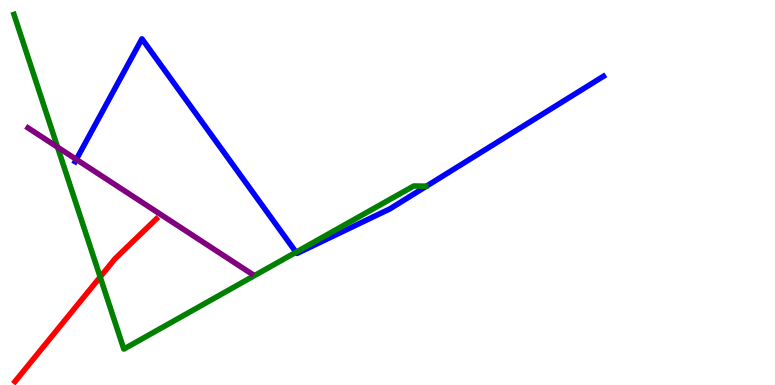[{'lines': ['blue', 'red'], 'intersections': []}, {'lines': ['green', 'red'], 'intersections': [{'x': 1.29, 'y': 2.81}]}, {'lines': ['purple', 'red'], 'intersections': []}, {'lines': ['blue', 'green'], 'intersections': [{'x': 3.82, 'y': 3.45}]}, {'lines': ['blue', 'purple'], 'intersections': [{'x': 0.985, 'y': 5.86}]}, {'lines': ['green', 'purple'], 'intersections': [{'x': 0.742, 'y': 6.18}]}]